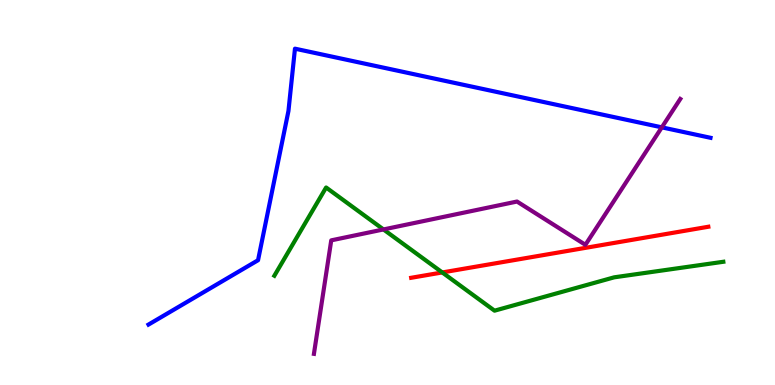[{'lines': ['blue', 'red'], 'intersections': []}, {'lines': ['green', 'red'], 'intersections': [{'x': 5.71, 'y': 2.92}]}, {'lines': ['purple', 'red'], 'intersections': []}, {'lines': ['blue', 'green'], 'intersections': []}, {'lines': ['blue', 'purple'], 'intersections': [{'x': 8.54, 'y': 6.69}]}, {'lines': ['green', 'purple'], 'intersections': [{'x': 4.95, 'y': 4.04}]}]